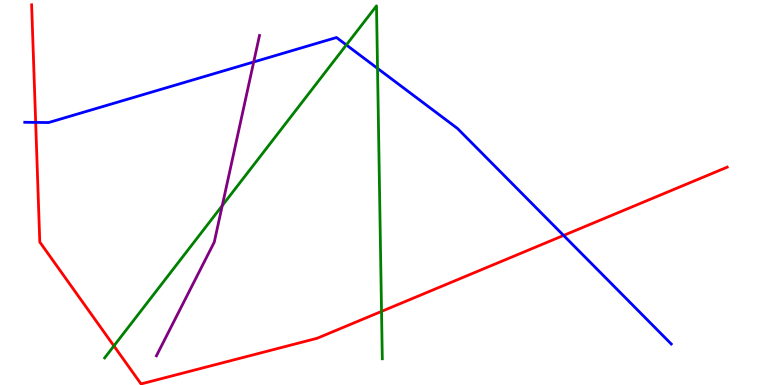[{'lines': ['blue', 'red'], 'intersections': [{'x': 0.46, 'y': 6.82}, {'x': 7.27, 'y': 3.88}]}, {'lines': ['green', 'red'], 'intersections': [{'x': 1.47, 'y': 1.02}, {'x': 4.92, 'y': 1.91}]}, {'lines': ['purple', 'red'], 'intersections': []}, {'lines': ['blue', 'green'], 'intersections': [{'x': 4.47, 'y': 8.83}, {'x': 4.87, 'y': 8.22}]}, {'lines': ['blue', 'purple'], 'intersections': [{'x': 3.27, 'y': 8.39}]}, {'lines': ['green', 'purple'], 'intersections': [{'x': 2.87, 'y': 4.66}]}]